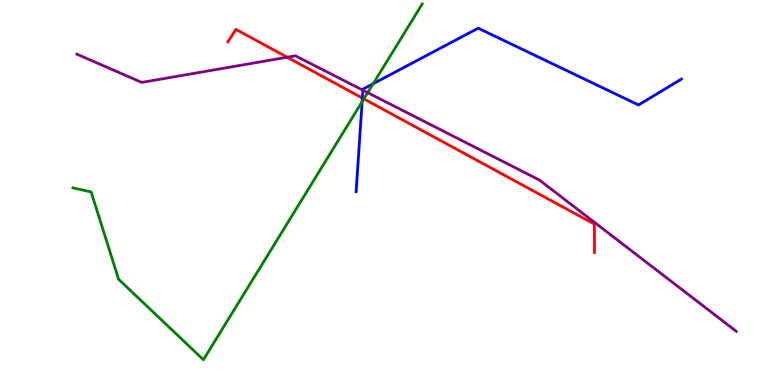[{'lines': ['blue', 'red'], 'intersections': [{'x': 4.68, 'y': 7.45}]}, {'lines': ['green', 'red'], 'intersections': [{'x': 4.7, 'y': 7.43}]}, {'lines': ['purple', 'red'], 'intersections': [{'x': 3.71, 'y': 8.51}]}, {'lines': ['blue', 'green'], 'intersections': [{'x': 4.67, 'y': 7.36}, {'x': 4.82, 'y': 7.83}]}, {'lines': ['blue', 'purple'], 'intersections': [{'x': 4.68, 'y': 7.66}]}, {'lines': ['green', 'purple'], 'intersections': [{'x': 4.74, 'y': 7.59}]}]